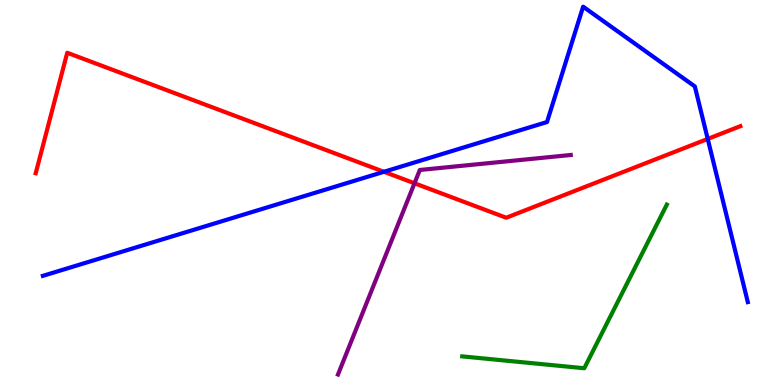[{'lines': ['blue', 'red'], 'intersections': [{'x': 4.95, 'y': 5.54}, {'x': 9.13, 'y': 6.39}]}, {'lines': ['green', 'red'], 'intersections': []}, {'lines': ['purple', 'red'], 'intersections': [{'x': 5.35, 'y': 5.24}]}, {'lines': ['blue', 'green'], 'intersections': []}, {'lines': ['blue', 'purple'], 'intersections': []}, {'lines': ['green', 'purple'], 'intersections': []}]